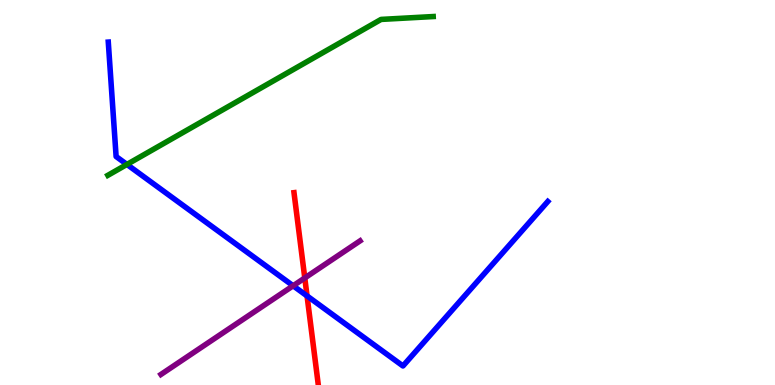[{'lines': ['blue', 'red'], 'intersections': [{'x': 3.96, 'y': 2.31}]}, {'lines': ['green', 'red'], 'intersections': []}, {'lines': ['purple', 'red'], 'intersections': [{'x': 3.93, 'y': 2.78}]}, {'lines': ['blue', 'green'], 'intersections': [{'x': 1.64, 'y': 5.73}]}, {'lines': ['blue', 'purple'], 'intersections': [{'x': 3.78, 'y': 2.58}]}, {'lines': ['green', 'purple'], 'intersections': []}]